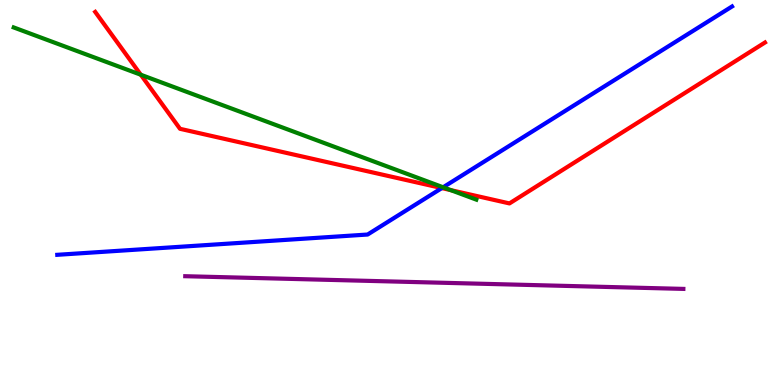[{'lines': ['blue', 'red'], 'intersections': [{'x': 5.7, 'y': 5.11}]}, {'lines': ['green', 'red'], 'intersections': [{'x': 1.82, 'y': 8.06}, {'x': 5.82, 'y': 5.06}]}, {'lines': ['purple', 'red'], 'intersections': []}, {'lines': ['blue', 'green'], 'intersections': [{'x': 5.72, 'y': 5.14}]}, {'lines': ['blue', 'purple'], 'intersections': []}, {'lines': ['green', 'purple'], 'intersections': []}]